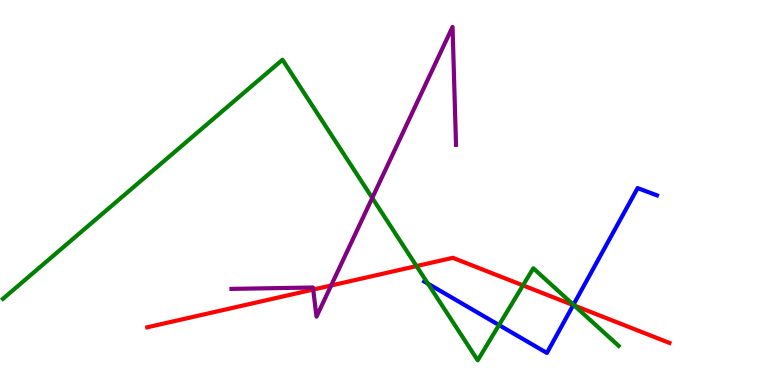[{'lines': ['blue', 'red'], 'intersections': [{'x': 7.4, 'y': 2.07}]}, {'lines': ['green', 'red'], 'intersections': [{'x': 5.37, 'y': 3.09}, {'x': 6.75, 'y': 2.59}, {'x': 7.41, 'y': 2.06}]}, {'lines': ['purple', 'red'], 'intersections': [{'x': 4.04, 'y': 2.48}, {'x': 4.27, 'y': 2.58}]}, {'lines': ['blue', 'green'], 'intersections': [{'x': 5.52, 'y': 2.63}, {'x': 6.44, 'y': 1.56}, {'x': 7.4, 'y': 2.08}]}, {'lines': ['blue', 'purple'], 'intersections': []}, {'lines': ['green', 'purple'], 'intersections': [{'x': 4.8, 'y': 4.86}]}]